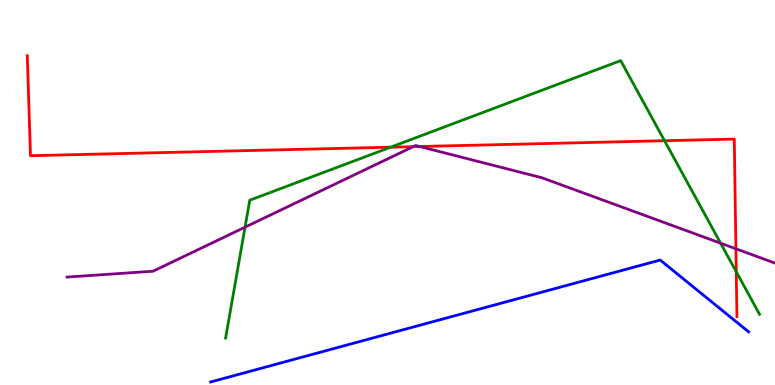[{'lines': ['blue', 'red'], 'intersections': []}, {'lines': ['green', 'red'], 'intersections': [{'x': 5.04, 'y': 6.18}, {'x': 8.57, 'y': 6.34}, {'x': 9.5, 'y': 2.94}]}, {'lines': ['purple', 'red'], 'intersections': [{'x': 5.33, 'y': 6.19}, {'x': 5.42, 'y': 6.19}, {'x': 9.5, 'y': 3.54}]}, {'lines': ['blue', 'green'], 'intersections': []}, {'lines': ['blue', 'purple'], 'intersections': []}, {'lines': ['green', 'purple'], 'intersections': [{'x': 3.16, 'y': 4.1}, {'x': 9.3, 'y': 3.68}]}]